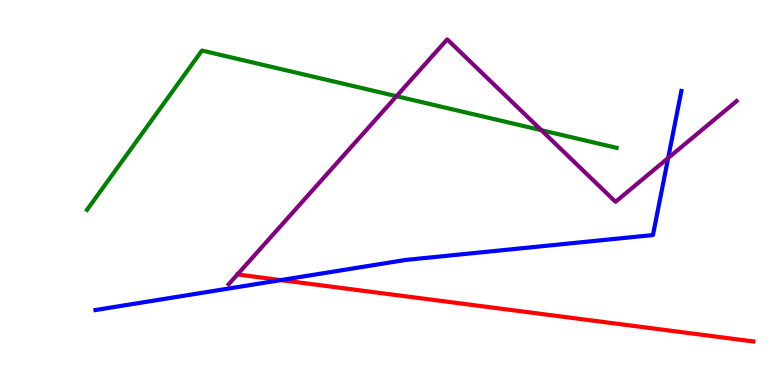[{'lines': ['blue', 'red'], 'intersections': [{'x': 3.62, 'y': 2.72}]}, {'lines': ['green', 'red'], 'intersections': []}, {'lines': ['purple', 'red'], 'intersections': []}, {'lines': ['blue', 'green'], 'intersections': []}, {'lines': ['blue', 'purple'], 'intersections': [{'x': 8.62, 'y': 5.9}]}, {'lines': ['green', 'purple'], 'intersections': [{'x': 5.12, 'y': 7.5}, {'x': 6.98, 'y': 6.62}]}]